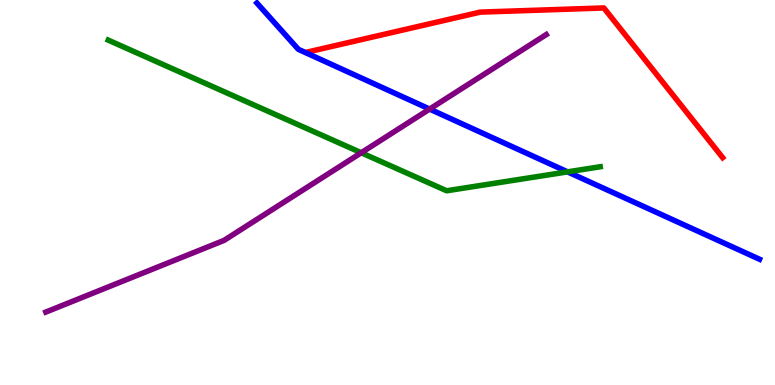[{'lines': ['blue', 'red'], 'intersections': []}, {'lines': ['green', 'red'], 'intersections': []}, {'lines': ['purple', 'red'], 'intersections': []}, {'lines': ['blue', 'green'], 'intersections': [{'x': 7.32, 'y': 5.54}]}, {'lines': ['blue', 'purple'], 'intersections': [{'x': 5.54, 'y': 7.17}]}, {'lines': ['green', 'purple'], 'intersections': [{'x': 4.66, 'y': 6.03}]}]